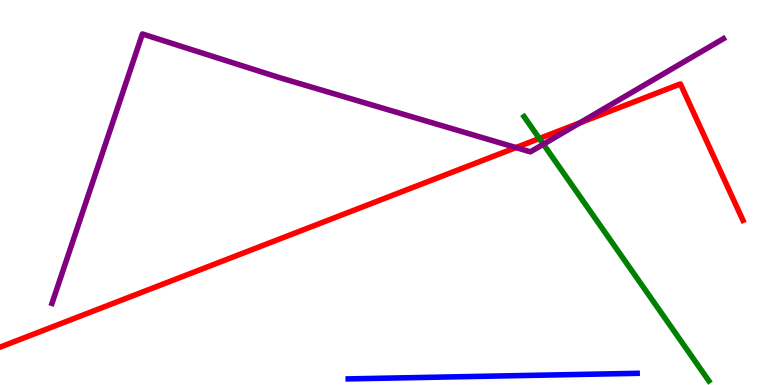[{'lines': ['blue', 'red'], 'intersections': []}, {'lines': ['green', 'red'], 'intersections': [{'x': 6.96, 'y': 6.4}]}, {'lines': ['purple', 'red'], 'intersections': [{'x': 6.66, 'y': 6.17}, {'x': 7.48, 'y': 6.81}]}, {'lines': ['blue', 'green'], 'intersections': []}, {'lines': ['blue', 'purple'], 'intersections': []}, {'lines': ['green', 'purple'], 'intersections': [{'x': 7.01, 'y': 6.25}]}]